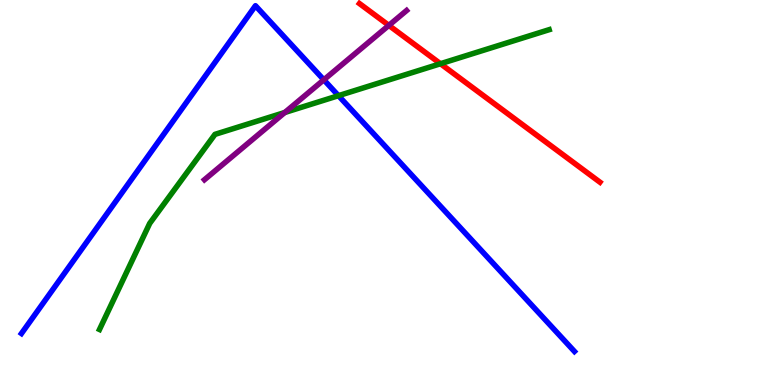[{'lines': ['blue', 'red'], 'intersections': []}, {'lines': ['green', 'red'], 'intersections': [{'x': 5.68, 'y': 8.34}]}, {'lines': ['purple', 'red'], 'intersections': [{'x': 5.02, 'y': 9.34}]}, {'lines': ['blue', 'green'], 'intersections': [{'x': 4.37, 'y': 7.51}]}, {'lines': ['blue', 'purple'], 'intersections': [{'x': 4.18, 'y': 7.93}]}, {'lines': ['green', 'purple'], 'intersections': [{'x': 3.67, 'y': 7.08}]}]